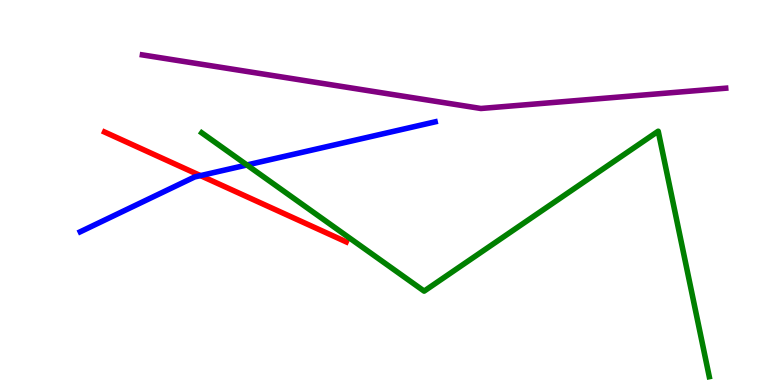[{'lines': ['blue', 'red'], 'intersections': [{'x': 2.59, 'y': 5.44}]}, {'lines': ['green', 'red'], 'intersections': []}, {'lines': ['purple', 'red'], 'intersections': []}, {'lines': ['blue', 'green'], 'intersections': [{'x': 3.19, 'y': 5.71}]}, {'lines': ['blue', 'purple'], 'intersections': []}, {'lines': ['green', 'purple'], 'intersections': []}]